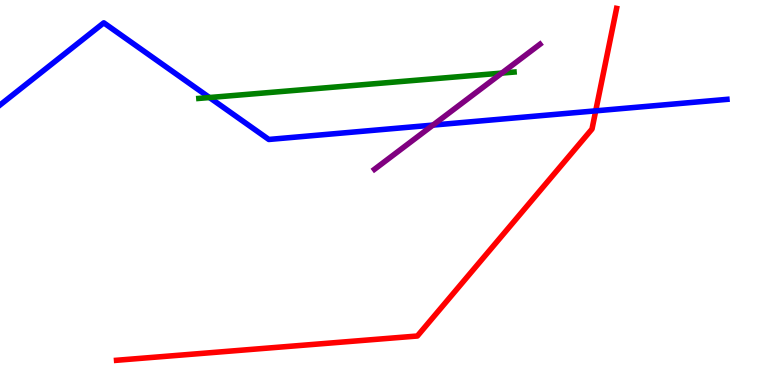[{'lines': ['blue', 'red'], 'intersections': [{'x': 7.69, 'y': 7.12}]}, {'lines': ['green', 'red'], 'intersections': []}, {'lines': ['purple', 'red'], 'intersections': []}, {'lines': ['blue', 'green'], 'intersections': [{'x': 2.7, 'y': 7.47}]}, {'lines': ['blue', 'purple'], 'intersections': [{'x': 5.59, 'y': 6.75}]}, {'lines': ['green', 'purple'], 'intersections': [{'x': 6.47, 'y': 8.1}]}]